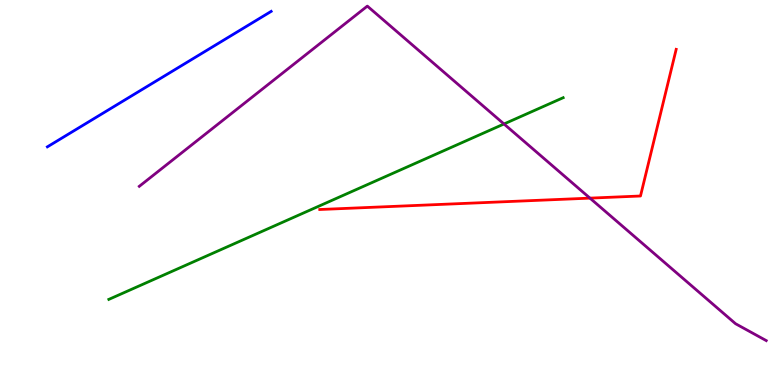[{'lines': ['blue', 'red'], 'intersections': []}, {'lines': ['green', 'red'], 'intersections': []}, {'lines': ['purple', 'red'], 'intersections': [{'x': 7.61, 'y': 4.85}]}, {'lines': ['blue', 'green'], 'intersections': []}, {'lines': ['blue', 'purple'], 'intersections': []}, {'lines': ['green', 'purple'], 'intersections': [{'x': 6.5, 'y': 6.78}]}]